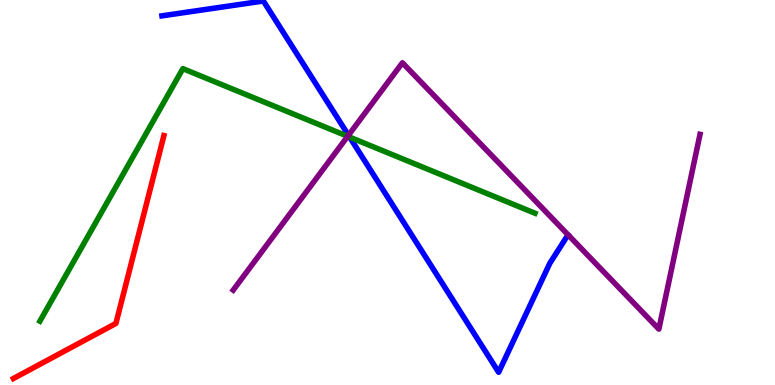[{'lines': ['blue', 'red'], 'intersections': []}, {'lines': ['green', 'red'], 'intersections': []}, {'lines': ['purple', 'red'], 'intersections': []}, {'lines': ['blue', 'green'], 'intersections': [{'x': 4.51, 'y': 6.44}]}, {'lines': ['blue', 'purple'], 'intersections': [{'x': 4.5, 'y': 6.49}]}, {'lines': ['green', 'purple'], 'intersections': [{'x': 4.49, 'y': 6.46}]}]